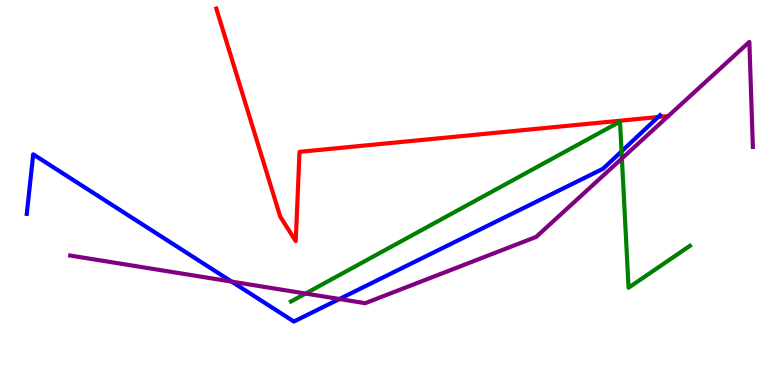[{'lines': ['blue', 'red'], 'intersections': [{'x': 8.49, 'y': 6.96}]}, {'lines': ['green', 'red'], 'intersections': []}, {'lines': ['purple', 'red'], 'intersections': []}, {'lines': ['blue', 'green'], 'intersections': [{'x': 8.02, 'y': 6.07}]}, {'lines': ['blue', 'purple'], 'intersections': [{'x': 2.99, 'y': 2.69}, {'x': 4.38, 'y': 2.23}]}, {'lines': ['green', 'purple'], 'intersections': [{'x': 3.94, 'y': 2.38}, {'x': 8.02, 'y': 5.88}]}]